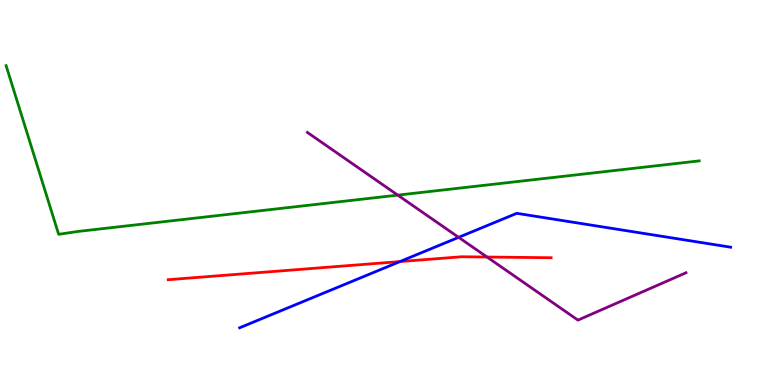[{'lines': ['blue', 'red'], 'intersections': [{'x': 5.16, 'y': 3.21}]}, {'lines': ['green', 'red'], 'intersections': []}, {'lines': ['purple', 'red'], 'intersections': [{'x': 6.28, 'y': 3.32}]}, {'lines': ['blue', 'green'], 'intersections': []}, {'lines': ['blue', 'purple'], 'intersections': [{'x': 5.92, 'y': 3.84}]}, {'lines': ['green', 'purple'], 'intersections': [{'x': 5.13, 'y': 4.93}]}]